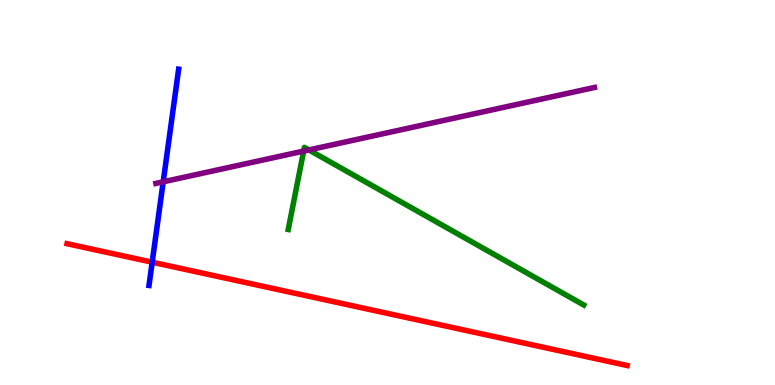[{'lines': ['blue', 'red'], 'intersections': [{'x': 1.96, 'y': 3.19}]}, {'lines': ['green', 'red'], 'intersections': []}, {'lines': ['purple', 'red'], 'intersections': []}, {'lines': ['blue', 'green'], 'intersections': []}, {'lines': ['blue', 'purple'], 'intersections': [{'x': 2.11, 'y': 5.28}]}, {'lines': ['green', 'purple'], 'intersections': [{'x': 3.92, 'y': 6.08}, {'x': 3.99, 'y': 6.11}]}]